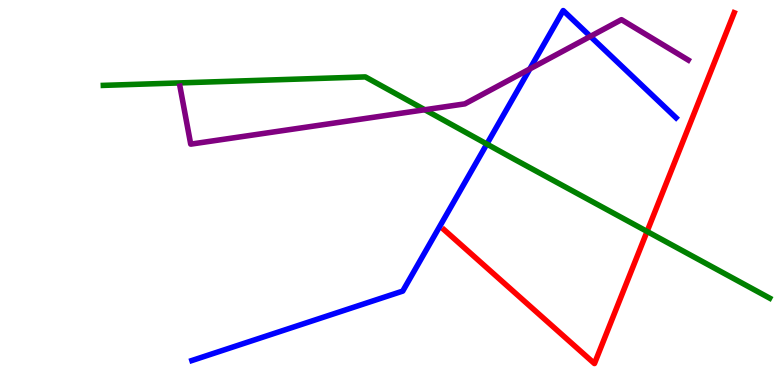[{'lines': ['blue', 'red'], 'intersections': []}, {'lines': ['green', 'red'], 'intersections': [{'x': 8.35, 'y': 3.99}]}, {'lines': ['purple', 'red'], 'intersections': []}, {'lines': ['blue', 'green'], 'intersections': [{'x': 6.28, 'y': 6.26}]}, {'lines': ['blue', 'purple'], 'intersections': [{'x': 6.84, 'y': 8.21}, {'x': 7.62, 'y': 9.05}]}, {'lines': ['green', 'purple'], 'intersections': [{'x': 5.48, 'y': 7.15}]}]